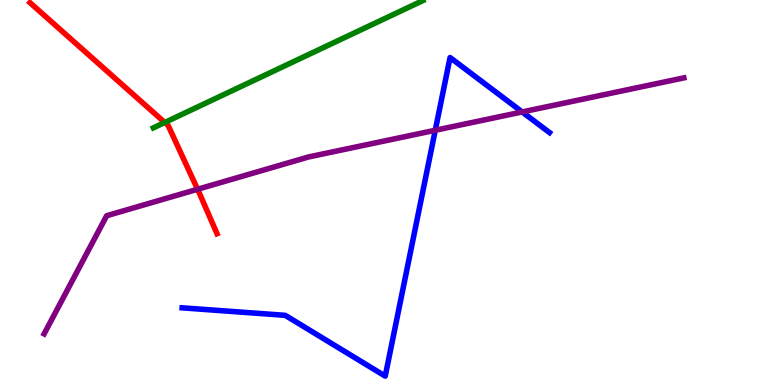[{'lines': ['blue', 'red'], 'intersections': []}, {'lines': ['green', 'red'], 'intersections': [{'x': 2.13, 'y': 6.82}]}, {'lines': ['purple', 'red'], 'intersections': [{'x': 2.55, 'y': 5.08}]}, {'lines': ['blue', 'green'], 'intersections': []}, {'lines': ['blue', 'purple'], 'intersections': [{'x': 5.62, 'y': 6.62}, {'x': 6.74, 'y': 7.09}]}, {'lines': ['green', 'purple'], 'intersections': []}]